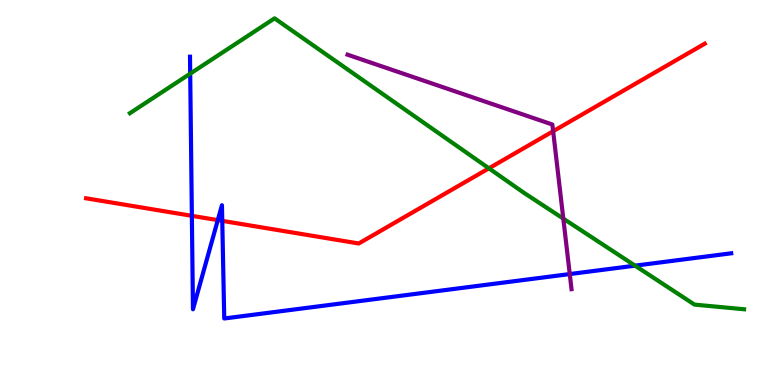[{'lines': ['blue', 'red'], 'intersections': [{'x': 2.48, 'y': 4.39}, {'x': 2.81, 'y': 4.28}, {'x': 2.87, 'y': 4.26}]}, {'lines': ['green', 'red'], 'intersections': [{'x': 6.31, 'y': 5.63}]}, {'lines': ['purple', 'red'], 'intersections': [{'x': 7.14, 'y': 6.59}]}, {'lines': ['blue', 'green'], 'intersections': [{'x': 2.45, 'y': 8.09}, {'x': 8.19, 'y': 3.1}]}, {'lines': ['blue', 'purple'], 'intersections': [{'x': 7.35, 'y': 2.88}]}, {'lines': ['green', 'purple'], 'intersections': [{'x': 7.27, 'y': 4.32}]}]